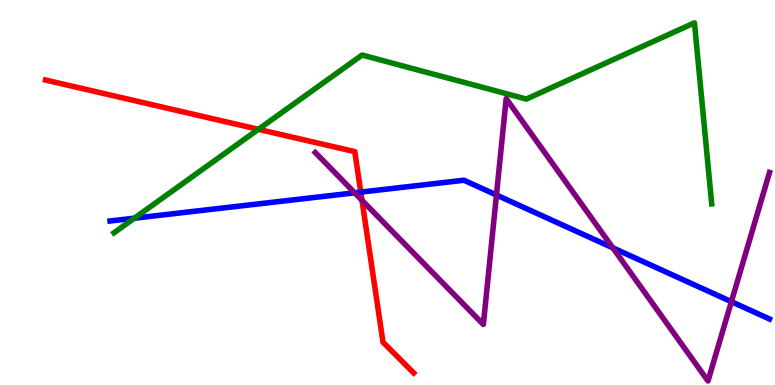[{'lines': ['blue', 'red'], 'intersections': [{'x': 4.66, 'y': 5.01}]}, {'lines': ['green', 'red'], 'intersections': [{'x': 3.33, 'y': 6.64}]}, {'lines': ['purple', 'red'], 'intersections': [{'x': 4.67, 'y': 4.8}]}, {'lines': ['blue', 'green'], 'intersections': [{'x': 1.73, 'y': 4.33}]}, {'lines': ['blue', 'purple'], 'intersections': [{'x': 4.58, 'y': 4.99}, {'x': 6.41, 'y': 4.94}, {'x': 7.91, 'y': 3.56}, {'x': 9.44, 'y': 2.16}]}, {'lines': ['green', 'purple'], 'intersections': []}]